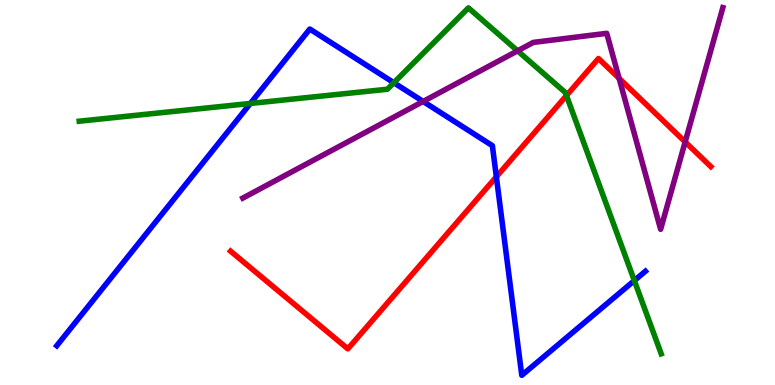[{'lines': ['blue', 'red'], 'intersections': [{'x': 6.4, 'y': 5.41}]}, {'lines': ['green', 'red'], 'intersections': [{'x': 7.31, 'y': 7.52}]}, {'lines': ['purple', 'red'], 'intersections': [{'x': 7.99, 'y': 7.97}, {'x': 8.84, 'y': 6.31}]}, {'lines': ['blue', 'green'], 'intersections': [{'x': 3.23, 'y': 7.31}, {'x': 5.08, 'y': 7.85}, {'x': 8.19, 'y': 2.71}]}, {'lines': ['blue', 'purple'], 'intersections': [{'x': 5.46, 'y': 7.37}]}, {'lines': ['green', 'purple'], 'intersections': [{'x': 6.68, 'y': 8.68}]}]